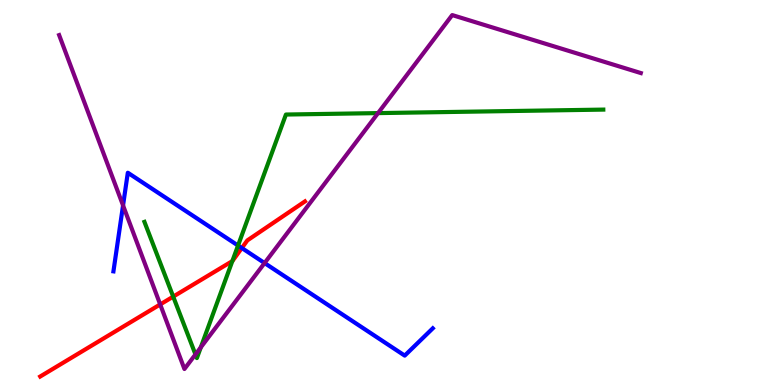[{'lines': ['blue', 'red'], 'intersections': [{'x': 3.12, 'y': 3.56}]}, {'lines': ['green', 'red'], 'intersections': [{'x': 2.23, 'y': 2.3}, {'x': 3.0, 'y': 3.22}]}, {'lines': ['purple', 'red'], 'intersections': [{'x': 2.07, 'y': 2.09}]}, {'lines': ['blue', 'green'], 'intersections': [{'x': 3.07, 'y': 3.62}]}, {'lines': ['blue', 'purple'], 'intersections': [{'x': 1.59, 'y': 4.66}, {'x': 3.41, 'y': 3.17}]}, {'lines': ['green', 'purple'], 'intersections': [{'x': 2.52, 'y': 0.794}, {'x': 2.59, 'y': 0.978}, {'x': 4.88, 'y': 7.06}]}]